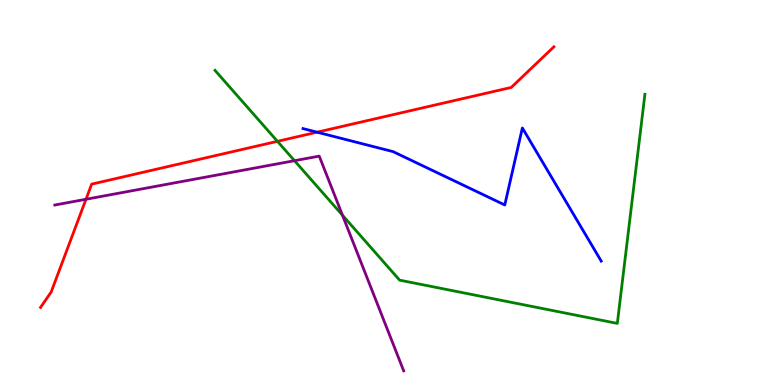[{'lines': ['blue', 'red'], 'intersections': [{'x': 4.09, 'y': 6.57}]}, {'lines': ['green', 'red'], 'intersections': [{'x': 3.58, 'y': 6.33}]}, {'lines': ['purple', 'red'], 'intersections': [{'x': 1.11, 'y': 4.82}]}, {'lines': ['blue', 'green'], 'intersections': []}, {'lines': ['blue', 'purple'], 'intersections': []}, {'lines': ['green', 'purple'], 'intersections': [{'x': 3.8, 'y': 5.83}, {'x': 4.42, 'y': 4.41}]}]